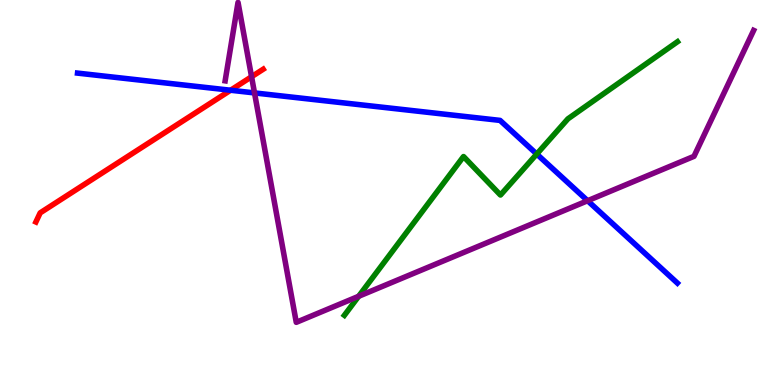[{'lines': ['blue', 'red'], 'intersections': [{'x': 2.98, 'y': 7.66}]}, {'lines': ['green', 'red'], 'intersections': []}, {'lines': ['purple', 'red'], 'intersections': [{'x': 3.25, 'y': 8.01}]}, {'lines': ['blue', 'green'], 'intersections': [{'x': 6.93, 'y': 6.0}]}, {'lines': ['blue', 'purple'], 'intersections': [{'x': 3.28, 'y': 7.59}, {'x': 7.58, 'y': 4.79}]}, {'lines': ['green', 'purple'], 'intersections': [{'x': 4.63, 'y': 2.3}]}]